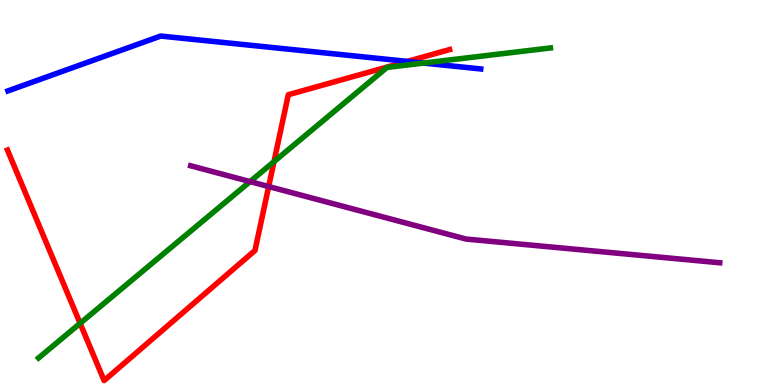[{'lines': ['blue', 'red'], 'intersections': [{'x': 5.26, 'y': 8.41}]}, {'lines': ['green', 'red'], 'intersections': [{'x': 1.03, 'y': 1.6}, {'x': 3.54, 'y': 5.8}]}, {'lines': ['purple', 'red'], 'intersections': [{'x': 3.47, 'y': 5.15}]}, {'lines': ['blue', 'green'], 'intersections': [{'x': 5.46, 'y': 8.36}]}, {'lines': ['blue', 'purple'], 'intersections': []}, {'lines': ['green', 'purple'], 'intersections': [{'x': 3.23, 'y': 5.28}]}]